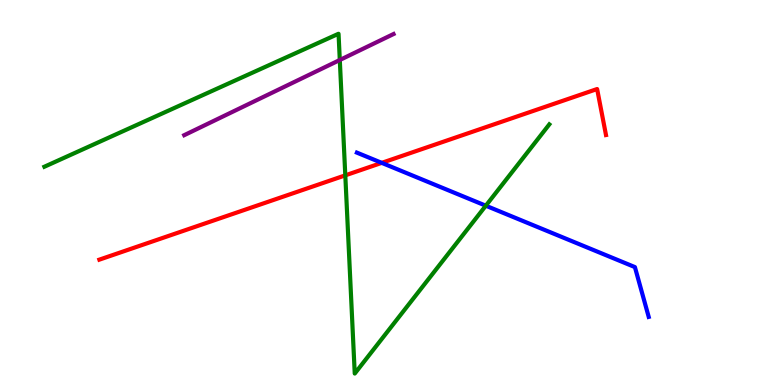[{'lines': ['blue', 'red'], 'intersections': [{'x': 4.93, 'y': 5.77}]}, {'lines': ['green', 'red'], 'intersections': [{'x': 4.46, 'y': 5.45}]}, {'lines': ['purple', 'red'], 'intersections': []}, {'lines': ['blue', 'green'], 'intersections': [{'x': 6.27, 'y': 4.66}]}, {'lines': ['blue', 'purple'], 'intersections': []}, {'lines': ['green', 'purple'], 'intersections': [{'x': 4.38, 'y': 8.44}]}]